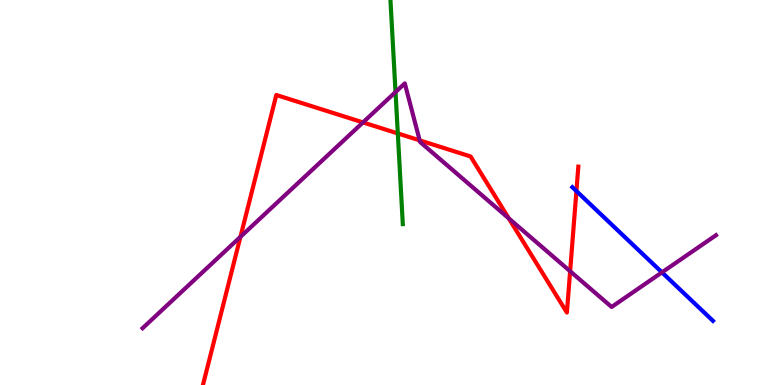[{'lines': ['blue', 'red'], 'intersections': [{'x': 7.44, 'y': 5.04}]}, {'lines': ['green', 'red'], 'intersections': [{'x': 5.13, 'y': 6.53}]}, {'lines': ['purple', 'red'], 'intersections': [{'x': 3.1, 'y': 3.85}, {'x': 4.68, 'y': 6.82}, {'x': 5.42, 'y': 6.35}, {'x': 6.57, 'y': 4.33}, {'x': 7.36, 'y': 2.96}]}, {'lines': ['blue', 'green'], 'intersections': []}, {'lines': ['blue', 'purple'], 'intersections': [{'x': 8.54, 'y': 2.93}]}, {'lines': ['green', 'purple'], 'intersections': [{'x': 5.1, 'y': 7.61}]}]